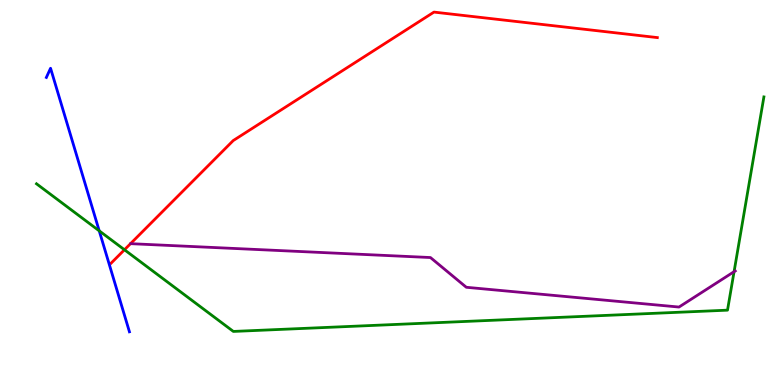[{'lines': ['blue', 'red'], 'intersections': []}, {'lines': ['green', 'red'], 'intersections': [{'x': 1.61, 'y': 3.51}]}, {'lines': ['purple', 'red'], 'intersections': []}, {'lines': ['blue', 'green'], 'intersections': [{'x': 1.28, 'y': 4.0}]}, {'lines': ['blue', 'purple'], 'intersections': []}, {'lines': ['green', 'purple'], 'intersections': [{'x': 9.47, 'y': 2.94}]}]